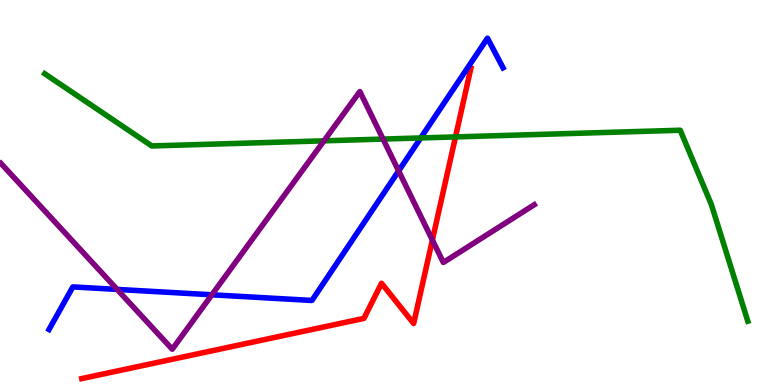[{'lines': ['blue', 'red'], 'intersections': []}, {'lines': ['green', 'red'], 'intersections': [{'x': 5.88, 'y': 6.44}]}, {'lines': ['purple', 'red'], 'intersections': [{'x': 5.58, 'y': 3.77}]}, {'lines': ['blue', 'green'], 'intersections': [{'x': 5.43, 'y': 6.42}]}, {'lines': ['blue', 'purple'], 'intersections': [{'x': 1.51, 'y': 2.48}, {'x': 2.73, 'y': 2.34}, {'x': 5.14, 'y': 5.56}]}, {'lines': ['green', 'purple'], 'intersections': [{'x': 4.18, 'y': 6.34}, {'x': 4.94, 'y': 6.39}]}]